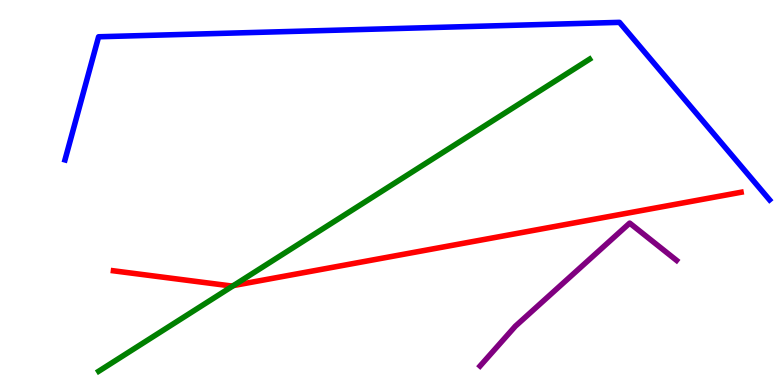[{'lines': ['blue', 'red'], 'intersections': []}, {'lines': ['green', 'red'], 'intersections': [{'x': 3.01, 'y': 2.58}]}, {'lines': ['purple', 'red'], 'intersections': []}, {'lines': ['blue', 'green'], 'intersections': []}, {'lines': ['blue', 'purple'], 'intersections': []}, {'lines': ['green', 'purple'], 'intersections': []}]